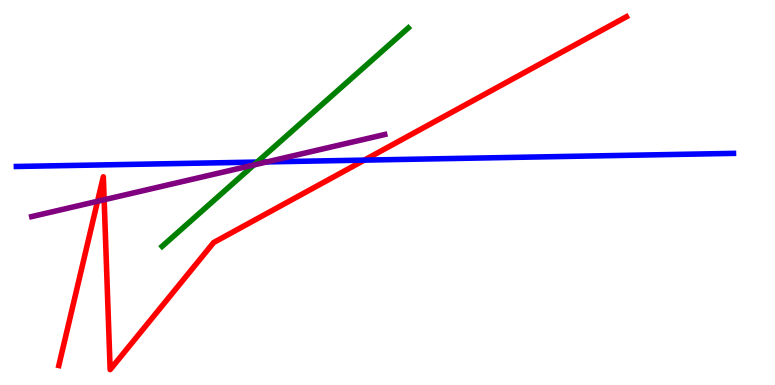[{'lines': ['blue', 'red'], 'intersections': [{'x': 4.7, 'y': 5.84}]}, {'lines': ['green', 'red'], 'intersections': []}, {'lines': ['purple', 'red'], 'intersections': [{'x': 1.26, 'y': 4.77}, {'x': 1.34, 'y': 4.81}]}, {'lines': ['blue', 'green'], 'intersections': [{'x': 3.32, 'y': 5.79}]}, {'lines': ['blue', 'purple'], 'intersections': [{'x': 3.44, 'y': 5.79}]}, {'lines': ['green', 'purple'], 'intersections': [{'x': 3.28, 'y': 5.72}]}]